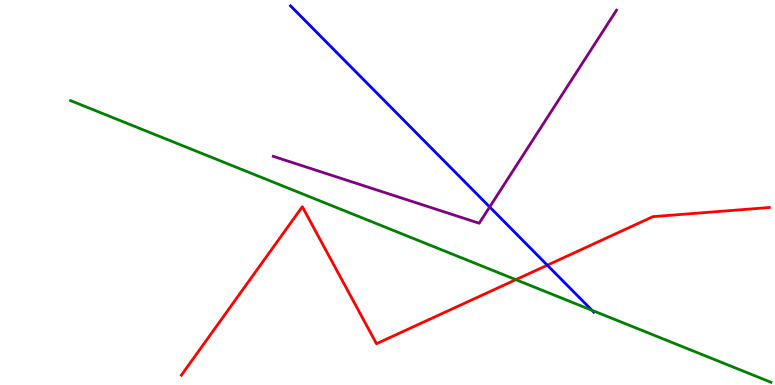[{'lines': ['blue', 'red'], 'intersections': [{'x': 7.06, 'y': 3.11}]}, {'lines': ['green', 'red'], 'intersections': [{'x': 6.66, 'y': 2.74}]}, {'lines': ['purple', 'red'], 'intersections': []}, {'lines': ['blue', 'green'], 'intersections': [{'x': 7.64, 'y': 1.94}]}, {'lines': ['blue', 'purple'], 'intersections': [{'x': 6.32, 'y': 4.62}]}, {'lines': ['green', 'purple'], 'intersections': []}]